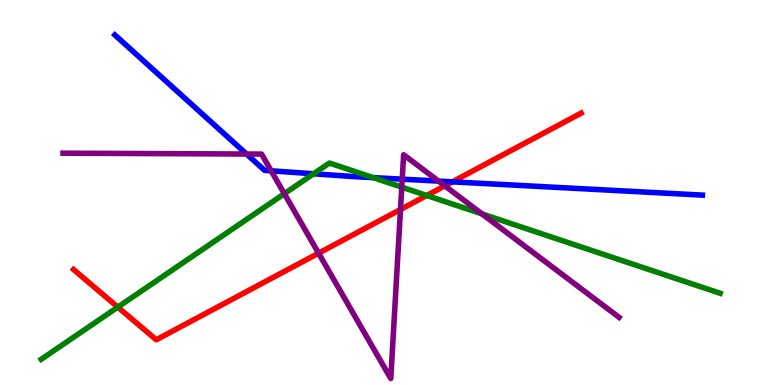[{'lines': ['blue', 'red'], 'intersections': [{'x': 5.84, 'y': 5.28}]}, {'lines': ['green', 'red'], 'intersections': [{'x': 1.52, 'y': 2.02}, {'x': 5.51, 'y': 4.92}]}, {'lines': ['purple', 'red'], 'intersections': [{'x': 4.11, 'y': 3.42}, {'x': 5.17, 'y': 4.56}, {'x': 5.74, 'y': 5.17}]}, {'lines': ['blue', 'green'], 'intersections': [{'x': 4.05, 'y': 5.49}, {'x': 4.82, 'y': 5.39}]}, {'lines': ['blue', 'purple'], 'intersections': [{'x': 3.18, 'y': 6.0}, {'x': 3.5, 'y': 5.56}, {'x': 5.19, 'y': 5.35}, {'x': 5.66, 'y': 5.3}]}, {'lines': ['green', 'purple'], 'intersections': [{'x': 3.67, 'y': 4.97}, {'x': 5.18, 'y': 5.14}, {'x': 6.22, 'y': 4.44}]}]